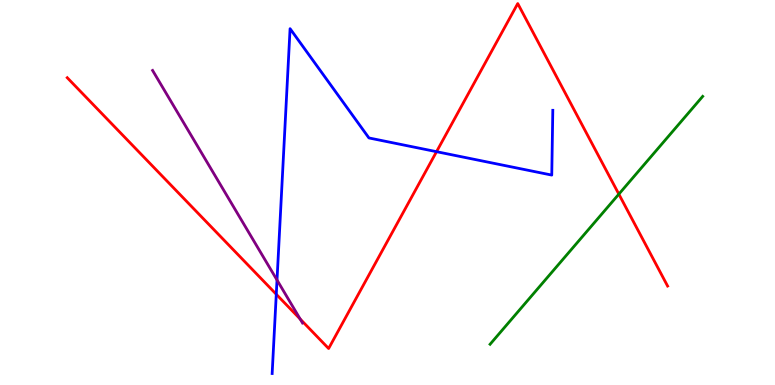[{'lines': ['blue', 'red'], 'intersections': [{'x': 3.56, 'y': 2.36}, {'x': 5.63, 'y': 6.06}]}, {'lines': ['green', 'red'], 'intersections': [{'x': 7.99, 'y': 4.96}]}, {'lines': ['purple', 'red'], 'intersections': [{'x': 3.87, 'y': 1.71}]}, {'lines': ['blue', 'green'], 'intersections': []}, {'lines': ['blue', 'purple'], 'intersections': [{'x': 3.57, 'y': 2.73}]}, {'lines': ['green', 'purple'], 'intersections': []}]